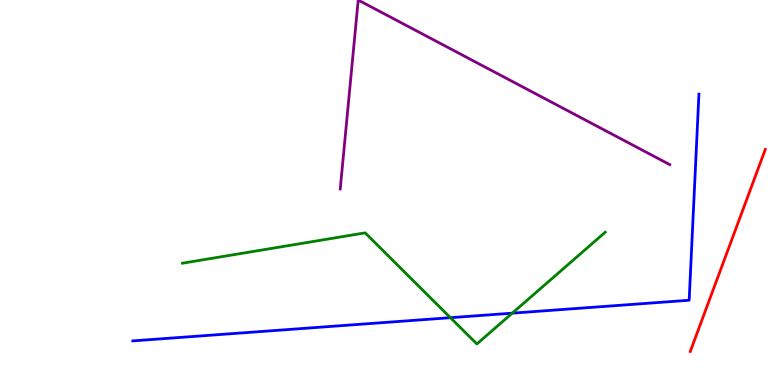[{'lines': ['blue', 'red'], 'intersections': []}, {'lines': ['green', 'red'], 'intersections': []}, {'lines': ['purple', 'red'], 'intersections': []}, {'lines': ['blue', 'green'], 'intersections': [{'x': 5.81, 'y': 1.75}, {'x': 6.61, 'y': 1.87}]}, {'lines': ['blue', 'purple'], 'intersections': []}, {'lines': ['green', 'purple'], 'intersections': []}]